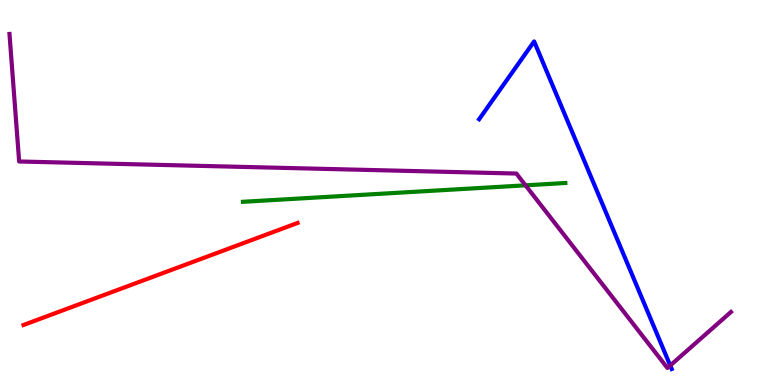[{'lines': ['blue', 'red'], 'intersections': []}, {'lines': ['green', 'red'], 'intersections': []}, {'lines': ['purple', 'red'], 'intersections': []}, {'lines': ['blue', 'green'], 'intersections': []}, {'lines': ['blue', 'purple'], 'intersections': [{'x': 8.65, 'y': 0.507}]}, {'lines': ['green', 'purple'], 'intersections': [{'x': 6.78, 'y': 5.19}]}]